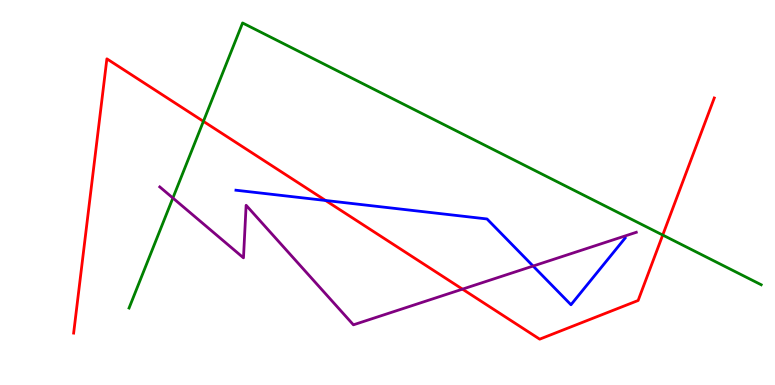[{'lines': ['blue', 'red'], 'intersections': [{'x': 4.2, 'y': 4.79}]}, {'lines': ['green', 'red'], 'intersections': [{'x': 2.62, 'y': 6.85}, {'x': 8.55, 'y': 3.89}]}, {'lines': ['purple', 'red'], 'intersections': [{'x': 5.97, 'y': 2.49}]}, {'lines': ['blue', 'green'], 'intersections': []}, {'lines': ['blue', 'purple'], 'intersections': [{'x': 6.88, 'y': 3.09}]}, {'lines': ['green', 'purple'], 'intersections': [{'x': 2.23, 'y': 4.86}]}]